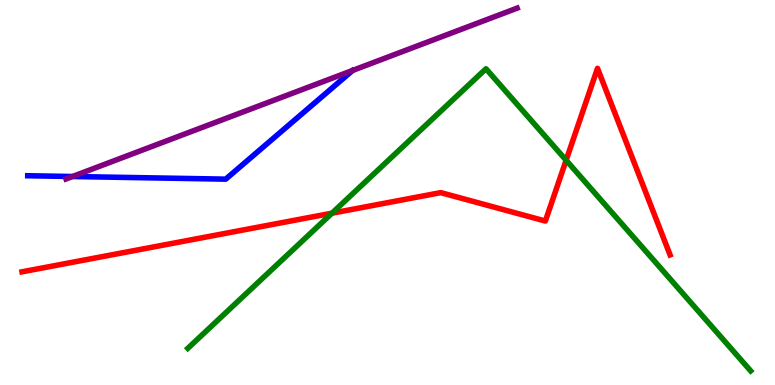[{'lines': ['blue', 'red'], 'intersections': []}, {'lines': ['green', 'red'], 'intersections': [{'x': 4.28, 'y': 4.46}, {'x': 7.3, 'y': 5.84}]}, {'lines': ['purple', 'red'], 'intersections': []}, {'lines': ['blue', 'green'], 'intersections': []}, {'lines': ['blue', 'purple'], 'intersections': [{'x': 0.936, 'y': 5.42}]}, {'lines': ['green', 'purple'], 'intersections': []}]